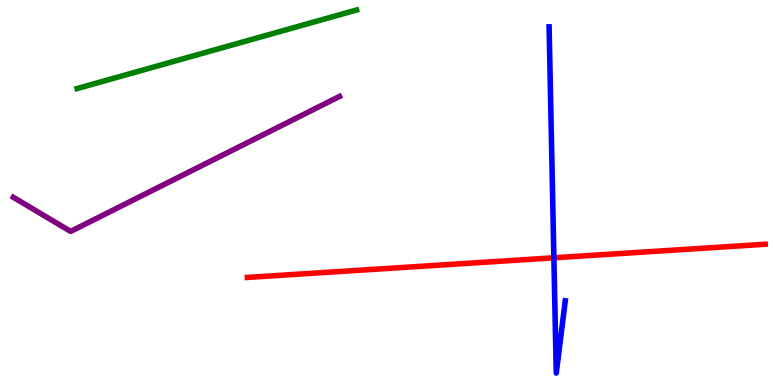[{'lines': ['blue', 'red'], 'intersections': [{'x': 7.15, 'y': 3.3}]}, {'lines': ['green', 'red'], 'intersections': []}, {'lines': ['purple', 'red'], 'intersections': []}, {'lines': ['blue', 'green'], 'intersections': []}, {'lines': ['blue', 'purple'], 'intersections': []}, {'lines': ['green', 'purple'], 'intersections': []}]